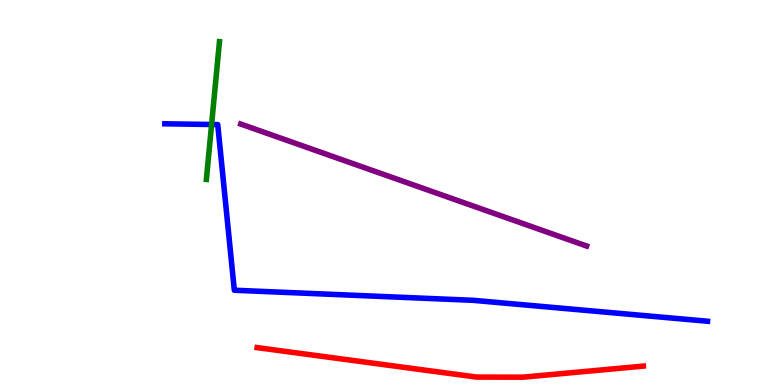[{'lines': ['blue', 'red'], 'intersections': []}, {'lines': ['green', 'red'], 'intersections': []}, {'lines': ['purple', 'red'], 'intersections': []}, {'lines': ['blue', 'green'], 'intersections': [{'x': 2.73, 'y': 6.77}]}, {'lines': ['blue', 'purple'], 'intersections': []}, {'lines': ['green', 'purple'], 'intersections': []}]